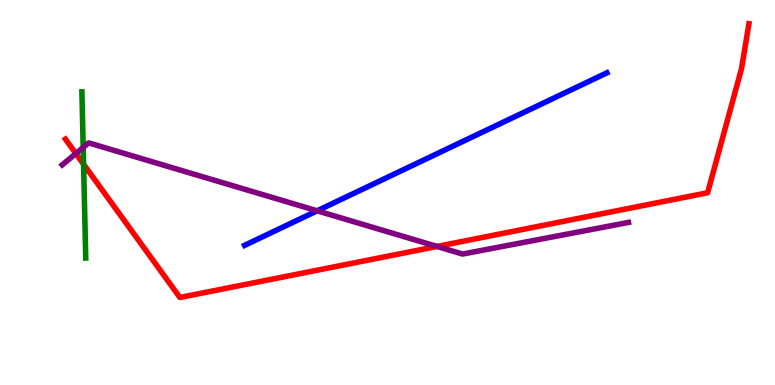[{'lines': ['blue', 'red'], 'intersections': []}, {'lines': ['green', 'red'], 'intersections': [{'x': 1.08, 'y': 5.73}]}, {'lines': ['purple', 'red'], 'intersections': [{'x': 0.979, 'y': 6.01}, {'x': 5.64, 'y': 3.6}]}, {'lines': ['blue', 'green'], 'intersections': []}, {'lines': ['blue', 'purple'], 'intersections': [{'x': 4.09, 'y': 4.52}]}, {'lines': ['green', 'purple'], 'intersections': [{'x': 1.07, 'y': 6.17}]}]